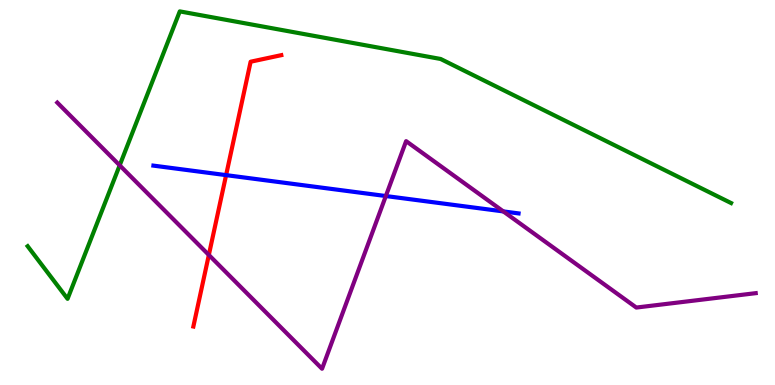[{'lines': ['blue', 'red'], 'intersections': [{'x': 2.92, 'y': 5.45}]}, {'lines': ['green', 'red'], 'intersections': []}, {'lines': ['purple', 'red'], 'intersections': [{'x': 2.69, 'y': 3.38}]}, {'lines': ['blue', 'green'], 'intersections': []}, {'lines': ['blue', 'purple'], 'intersections': [{'x': 4.98, 'y': 4.91}, {'x': 6.49, 'y': 4.51}]}, {'lines': ['green', 'purple'], 'intersections': [{'x': 1.54, 'y': 5.71}]}]